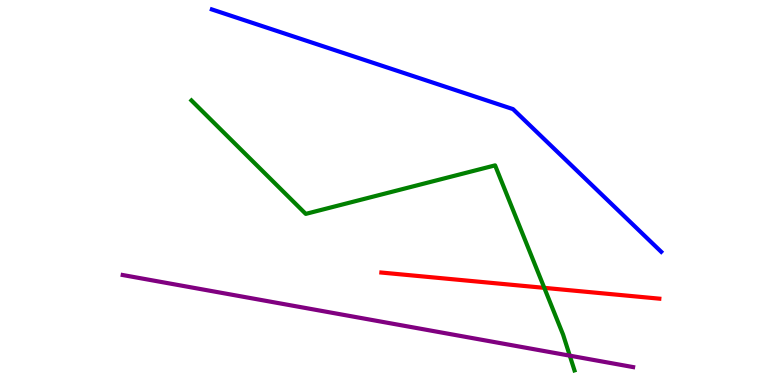[{'lines': ['blue', 'red'], 'intersections': []}, {'lines': ['green', 'red'], 'intersections': [{'x': 7.02, 'y': 2.52}]}, {'lines': ['purple', 'red'], 'intersections': []}, {'lines': ['blue', 'green'], 'intersections': []}, {'lines': ['blue', 'purple'], 'intersections': []}, {'lines': ['green', 'purple'], 'intersections': [{'x': 7.35, 'y': 0.762}]}]